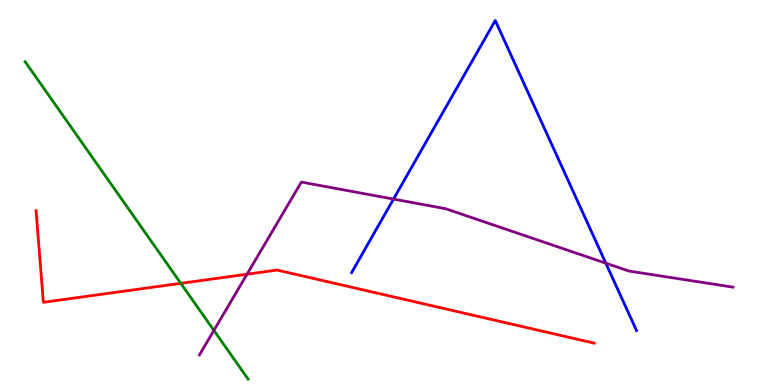[{'lines': ['blue', 'red'], 'intersections': []}, {'lines': ['green', 'red'], 'intersections': [{'x': 2.33, 'y': 2.64}]}, {'lines': ['purple', 'red'], 'intersections': [{'x': 3.19, 'y': 2.88}]}, {'lines': ['blue', 'green'], 'intersections': []}, {'lines': ['blue', 'purple'], 'intersections': [{'x': 5.08, 'y': 4.83}, {'x': 7.82, 'y': 3.16}]}, {'lines': ['green', 'purple'], 'intersections': [{'x': 2.76, 'y': 1.42}]}]